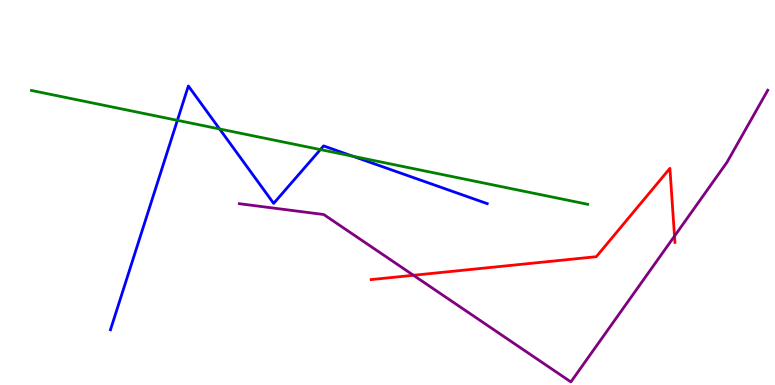[{'lines': ['blue', 'red'], 'intersections': []}, {'lines': ['green', 'red'], 'intersections': []}, {'lines': ['purple', 'red'], 'intersections': [{'x': 5.33, 'y': 2.85}, {'x': 8.7, 'y': 3.87}]}, {'lines': ['blue', 'green'], 'intersections': [{'x': 2.29, 'y': 6.87}, {'x': 2.83, 'y': 6.65}, {'x': 4.13, 'y': 6.11}, {'x': 4.55, 'y': 5.94}]}, {'lines': ['blue', 'purple'], 'intersections': []}, {'lines': ['green', 'purple'], 'intersections': []}]